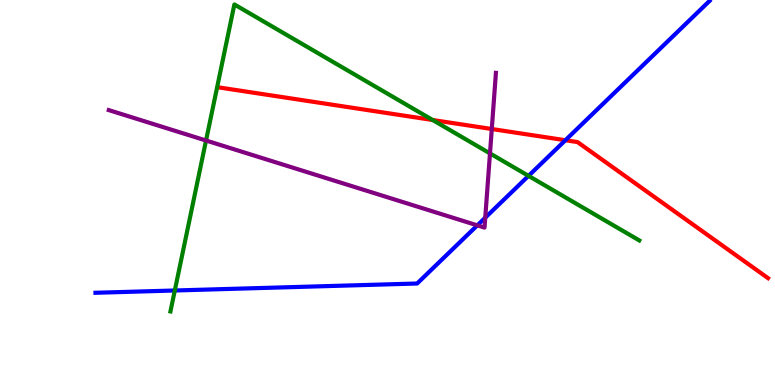[{'lines': ['blue', 'red'], 'intersections': [{'x': 7.3, 'y': 6.36}]}, {'lines': ['green', 'red'], 'intersections': [{'x': 5.58, 'y': 6.88}]}, {'lines': ['purple', 'red'], 'intersections': [{'x': 6.35, 'y': 6.65}]}, {'lines': ['blue', 'green'], 'intersections': [{'x': 2.26, 'y': 2.45}, {'x': 6.82, 'y': 5.43}]}, {'lines': ['blue', 'purple'], 'intersections': [{'x': 6.16, 'y': 4.15}, {'x': 6.26, 'y': 4.35}]}, {'lines': ['green', 'purple'], 'intersections': [{'x': 2.66, 'y': 6.35}, {'x': 6.32, 'y': 6.02}]}]